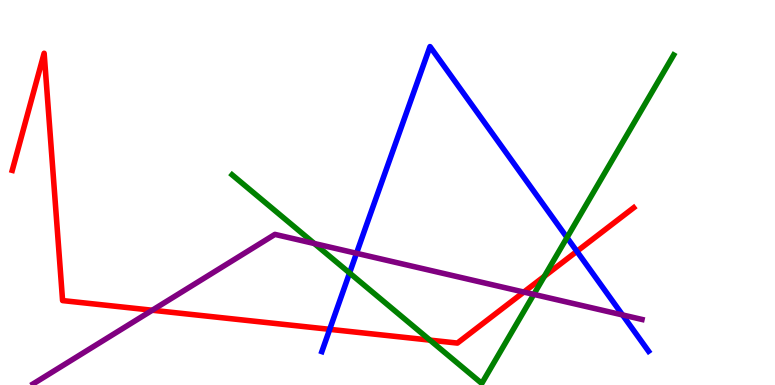[{'lines': ['blue', 'red'], 'intersections': [{'x': 4.25, 'y': 1.45}, {'x': 7.44, 'y': 3.47}]}, {'lines': ['green', 'red'], 'intersections': [{'x': 5.55, 'y': 1.17}, {'x': 7.02, 'y': 2.82}]}, {'lines': ['purple', 'red'], 'intersections': [{'x': 1.96, 'y': 1.94}, {'x': 6.76, 'y': 2.41}]}, {'lines': ['blue', 'green'], 'intersections': [{'x': 4.51, 'y': 2.91}, {'x': 7.32, 'y': 3.83}]}, {'lines': ['blue', 'purple'], 'intersections': [{'x': 4.6, 'y': 3.42}, {'x': 8.03, 'y': 1.82}]}, {'lines': ['green', 'purple'], 'intersections': [{'x': 4.06, 'y': 3.67}, {'x': 6.89, 'y': 2.35}]}]